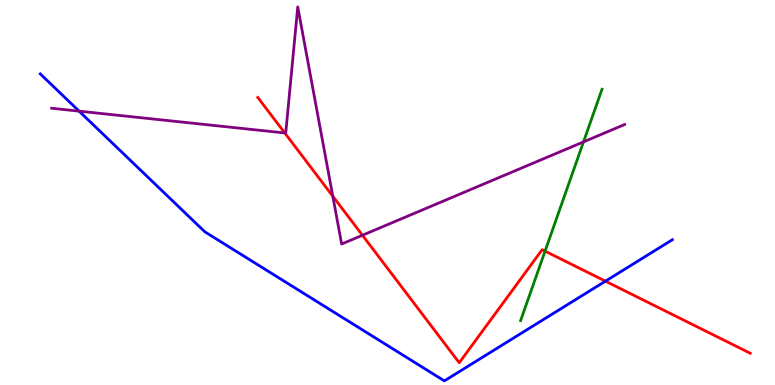[{'lines': ['blue', 'red'], 'intersections': [{'x': 7.81, 'y': 2.7}]}, {'lines': ['green', 'red'], 'intersections': [{'x': 7.03, 'y': 3.48}]}, {'lines': ['purple', 'red'], 'intersections': [{'x': 3.67, 'y': 6.55}, {'x': 4.29, 'y': 4.9}, {'x': 4.68, 'y': 3.89}]}, {'lines': ['blue', 'green'], 'intersections': []}, {'lines': ['blue', 'purple'], 'intersections': [{'x': 1.02, 'y': 7.11}]}, {'lines': ['green', 'purple'], 'intersections': [{'x': 7.53, 'y': 6.31}]}]